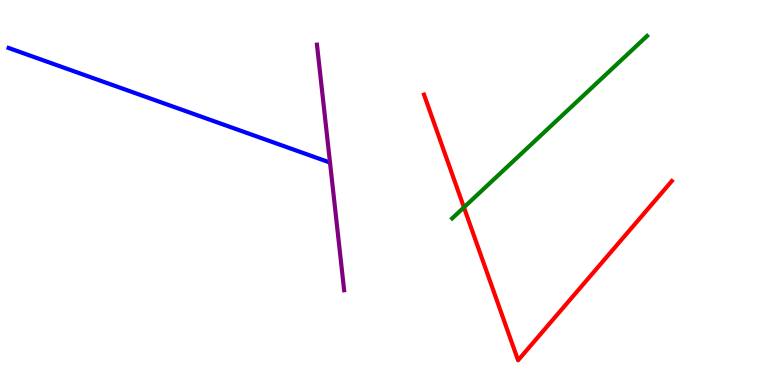[{'lines': ['blue', 'red'], 'intersections': []}, {'lines': ['green', 'red'], 'intersections': [{'x': 5.99, 'y': 4.61}]}, {'lines': ['purple', 'red'], 'intersections': []}, {'lines': ['blue', 'green'], 'intersections': []}, {'lines': ['blue', 'purple'], 'intersections': []}, {'lines': ['green', 'purple'], 'intersections': []}]